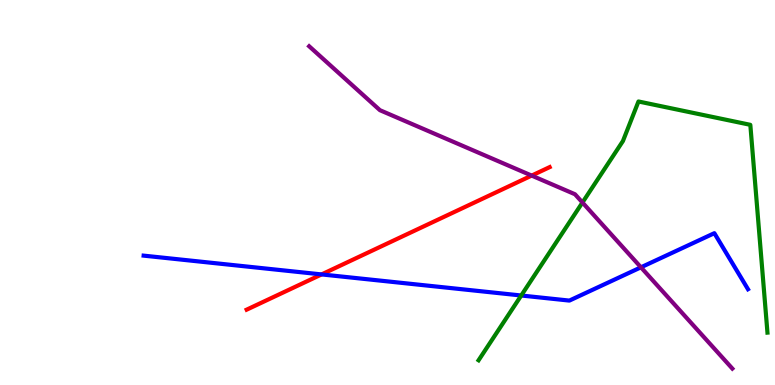[{'lines': ['blue', 'red'], 'intersections': [{'x': 4.15, 'y': 2.87}]}, {'lines': ['green', 'red'], 'intersections': []}, {'lines': ['purple', 'red'], 'intersections': [{'x': 6.86, 'y': 5.44}]}, {'lines': ['blue', 'green'], 'intersections': [{'x': 6.73, 'y': 2.32}]}, {'lines': ['blue', 'purple'], 'intersections': [{'x': 8.27, 'y': 3.06}]}, {'lines': ['green', 'purple'], 'intersections': [{'x': 7.52, 'y': 4.74}]}]